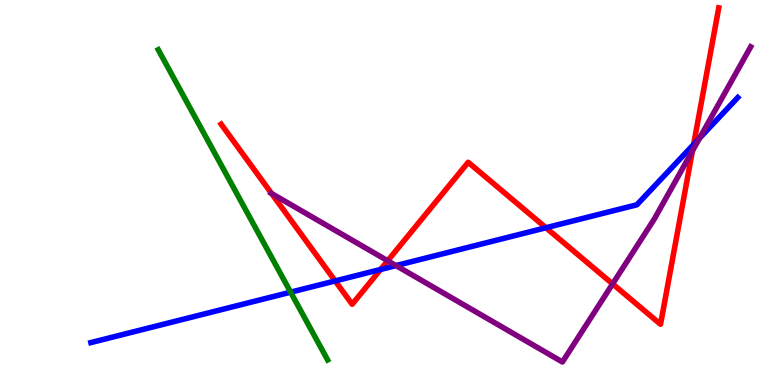[{'lines': ['blue', 'red'], 'intersections': [{'x': 4.32, 'y': 2.7}, {'x': 4.91, 'y': 3.0}, {'x': 7.04, 'y': 4.08}, {'x': 8.95, 'y': 6.25}]}, {'lines': ['green', 'red'], 'intersections': []}, {'lines': ['purple', 'red'], 'intersections': [{'x': 3.5, 'y': 4.97}, {'x': 5.0, 'y': 3.23}, {'x': 7.9, 'y': 2.63}, {'x': 8.93, 'y': 6.08}]}, {'lines': ['blue', 'green'], 'intersections': [{'x': 3.75, 'y': 2.41}]}, {'lines': ['blue', 'purple'], 'intersections': [{'x': 5.11, 'y': 3.1}, {'x': 9.03, 'y': 6.41}]}, {'lines': ['green', 'purple'], 'intersections': []}]